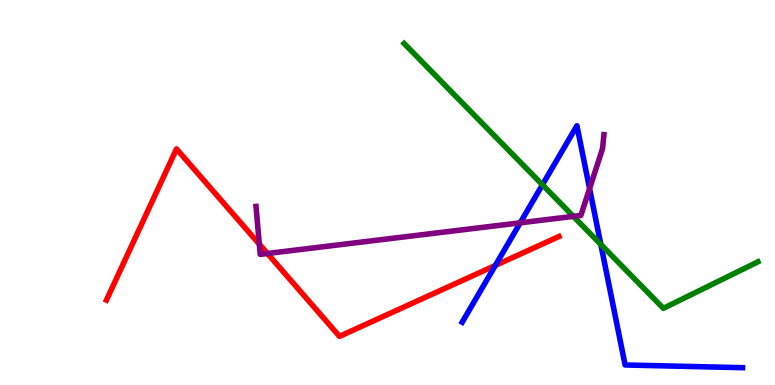[{'lines': ['blue', 'red'], 'intersections': [{'x': 6.39, 'y': 3.1}]}, {'lines': ['green', 'red'], 'intersections': []}, {'lines': ['purple', 'red'], 'intersections': [{'x': 3.35, 'y': 3.66}, {'x': 3.45, 'y': 3.42}]}, {'lines': ['blue', 'green'], 'intersections': [{'x': 7.0, 'y': 5.2}, {'x': 7.75, 'y': 3.65}]}, {'lines': ['blue', 'purple'], 'intersections': [{'x': 6.71, 'y': 4.21}, {'x': 7.61, 'y': 5.1}]}, {'lines': ['green', 'purple'], 'intersections': [{'x': 7.4, 'y': 4.38}]}]